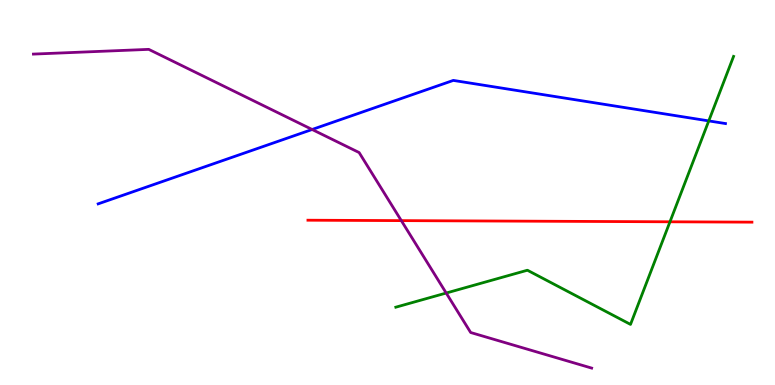[{'lines': ['blue', 'red'], 'intersections': []}, {'lines': ['green', 'red'], 'intersections': [{'x': 8.64, 'y': 4.24}]}, {'lines': ['purple', 'red'], 'intersections': [{'x': 5.18, 'y': 4.27}]}, {'lines': ['blue', 'green'], 'intersections': [{'x': 9.15, 'y': 6.86}]}, {'lines': ['blue', 'purple'], 'intersections': [{'x': 4.03, 'y': 6.64}]}, {'lines': ['green', 'purple'], 'intersections': [{'x': 5.76, 'y': 2.39}]}]